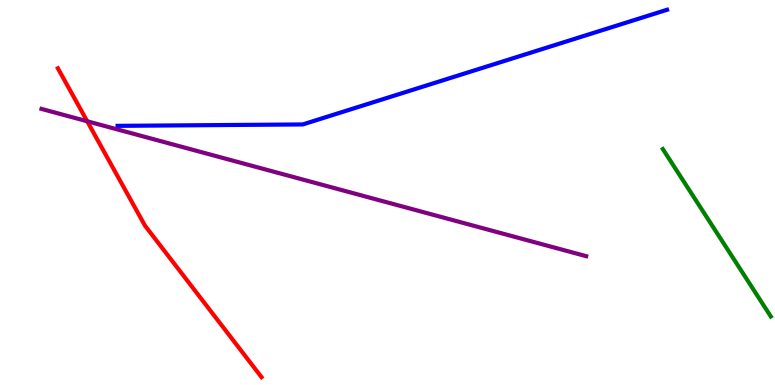[{'lines': ['blue', 'red'], 'intersections': []}, {'lines': ['green', 'red'], 'intersections': []}, {'lines': ['purple', 'red'], 'intersections': [{'x': 1.13, 'y': 6.85}]}, {'lines': ['blue', 'green'], 'intersections': []}, {'lines': ['blue', 'purple'], 'intersections': []}, {'lines': ['green', 'purple'], 'intersections': []}]